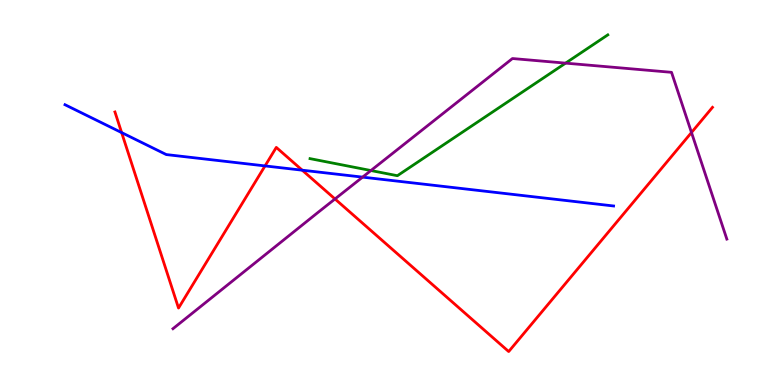[{'lines': ['blue', 'red'], 'intersections': [{'x': 1.57, 'y': 6.56}, {'x': 3.42, 'y': 5.69}, {'x': 3.9, 'y': 5.58}]}, {'lines': ['green', 'red'], 'intersections': []}, {'lines': ['purple', 'red'], 'intersections': [{'x': 4.32, 'y': 4.83}, {'x': 8.92, 'y': 6.56}]}, {'lines': ['blue', 'green'], 'intersections': []}, {'lines': ['blue', 'purple'], 'intersections': [{'x': 4.68, 'y': 5.4}]}, {'lines': ['green', 'purple'], 'intersections': [{'x': 4.79, 'y': 5.57}, {'x': 7.3, 'y': 8.36}]}]